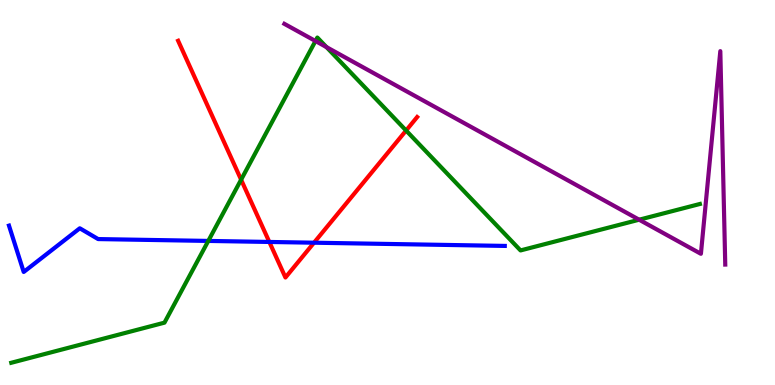[{'lines': ['blue', 'red'], 'intersections': [{'x': 3.48, 'y': 3.72}, {'x': 4.05, 'y': 3.7}]}, {'lines': ['green', 'red'], 'intersections': [{'x': 3.11, 'y': 5.33}, {'x': 5.24, 'y': 6.61}]}, {'lines': ['purple', 'red'], 'intersections': []}, {'lines': ['blue', 'green'], 'intersections': [{'x': 2.69, 'y': 3.74}]}, {'lines': ['blue', 'purple'], 'intersections': []}, {'lines': ['green', 'purple'], 'intersections': [{'x': 4.07, 'y': 8.93}, {'x': 4.21, 'y': 8.78}, {'x': 8.25, 'y': 4.29}]}]